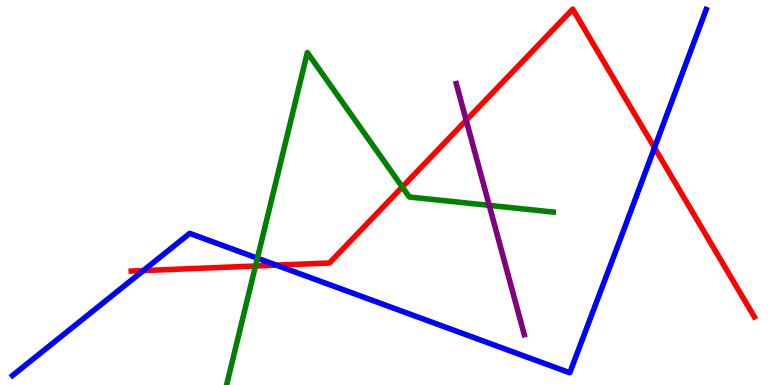[{'lines': ['blue', 'red'], 'intersections': [{'x': 1.85, 'y': 2.97}, {'x': 3.57, 'y': 3.11}, {'x': 8.45, 'y': 6.16}]}, {'lines': ['green', 'red'], 'intersections': [{'x': 3.3, 'y': 3.09}, {'x': 5.19, 'y': 5.14}]}, {'lines': ['purple', 'red'], 'intersections': [{'x': 6.02, 'y': 6.88}]}, {'lines': ['blue', 'green'], 'intersections': [{'x': 3.32, 'y': 3.29}]}, {'lines': ['blue', 'purple'], 'intersections': []}, {'lines': ['green', 'purple'], 'intersections': [{'x': 6.31, 'y': 4.67}]}]